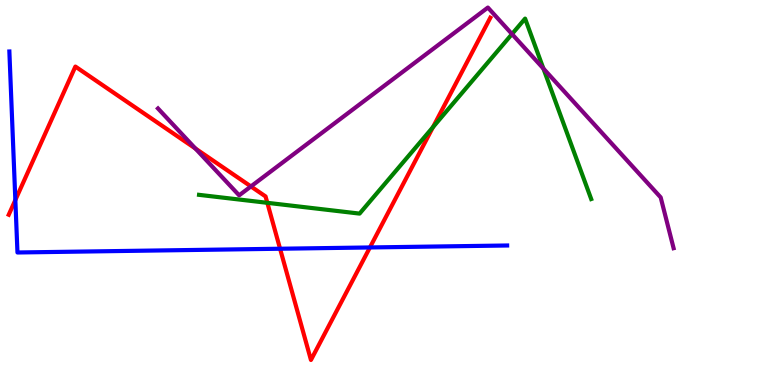[{'lines': ['blue', 'red'], 'intersections': [{'x': 0.198, 'y': 4.8}, {'x': 3.61, 'y': 3.54}, {'x': 4.77, 'y': 3.57}]}, {'lines': ['green', 'red'], 'intersections': [{'x': 3.45, 'y': 4.73}, {'x': 5.59, 'y': 6.7}]}, {'lines': ['purple', 'red'], 'intersections': [{'x': 2.52, 'y': 6.14}, {'x': 3.24, 'y': 5.16}]}, {'lines': ['blue', 'green'], 'intersections': []}, {'lines': ['blue', 'purple'], 'intersections': []}, {'lines': ['green', 'purple'], 'intersections': [{'x': 6.61, 'y': 9.12}, {'x': 7.01, 'y': 8.22}]}]